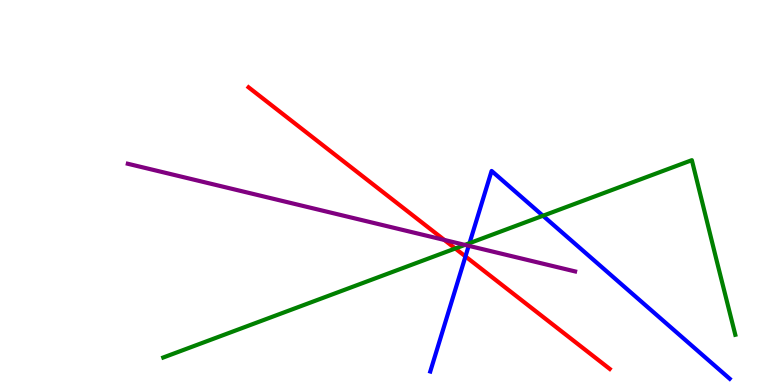[{'lines': ['blue', 'red'], 'intersections': [{'x': 6.01, 'y': 3.34}]}, {'lines': ['green', 'red'], 'intersections': [{'x': 5.87, 'y': 3.55}]}, {'lines': ['purple', 'red'], 'intersections': [{'x': 5.73, 'y': 3.77}]}, {'lines': ['blue', 'green'], 'intersections': [{'x': 6.06, 'y': 3.68}, {'x': 7.01, 'y': 4.4}]}, {'lines': ['blue', 'purple'], 'intersections': [{'x': 6.05, 'y': 3.62}]}, {'lines': ['green', 'purple'], 'intersections': [{'x': 6.0, 'y': 3.64}]}]